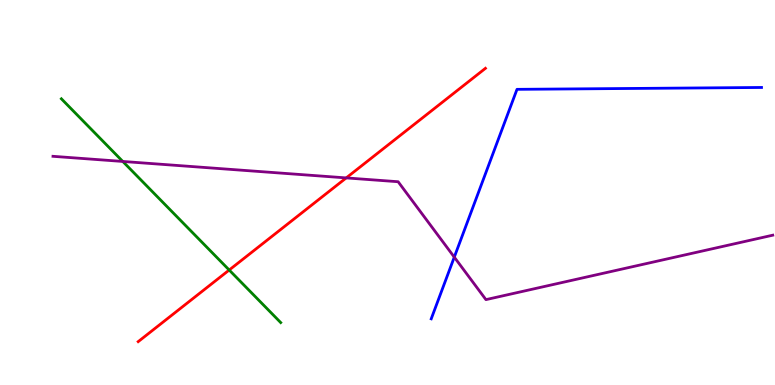[{'lines': ['blue', 'red'], 'intersections': []}, {'lines': ['green', 'red'], 'intersections': [{'x': 2.96, 'y': 2.99}]}, {'lines': ['purple', 'red'], 'intersections': [{'x': 4.47, 'y': 5.38}]}, {'lines': ['blue', 'green'], 'intersections': []}, {'lines': ['blue', 'purple'], 'intersections': [{'x': 5.86, 'y': 3.32}]}, {'lines': ['green', 'purple'], 'intersections': [{'x': 1.58, 'y': 5.81}]}]